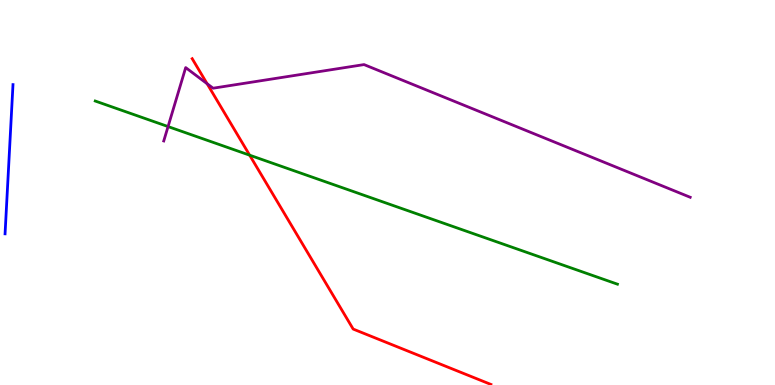[{'lines': ['blue', 'red'], 'intersections': []}, {'lines': ['green', 'red'], 'intersections': [{'x': 3.22, 'y': 5.97}]}, {'lines': ['purple', 'red'], 'intersections': [{'x': 2.67, 'y': 7.83}]}, {'lines': ['blue', 'green'], 'intersections': []}, {'lines': ['blue', 'purple'], 'intersections': []}, {'lines': ['green', 'purple'], 'intersections': [{'x': 2.17, 'y': 6.71}]}]